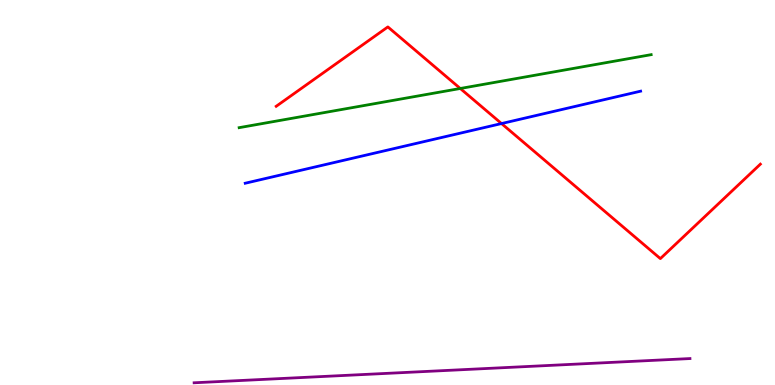[{'lines': ['blue', 'red'], 'intersections': [{'x': 6.47, 'y': 6.79}]}, {'lines': ['green', 'red'], 'intersections': [{'x': 5.94, 'y': 7.7}]}, {'lines': ['purple', 'red'], 'intersections': []}, {'lines': ['blue', 'green'], 'intersections': []}, {'lines': ['blue', 'purple'], 'intersections': []}, {'lines': ['green', 'purple'], 'intersections': []}]